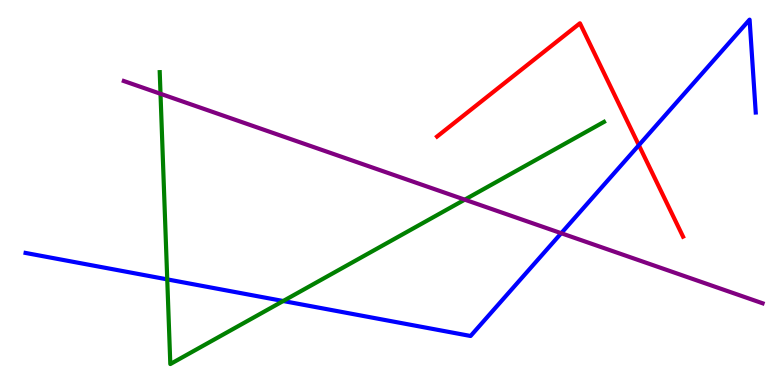[{'lines': ['blue', 'red'], 'intersections': [{'x': 8.24, 'y': 6.23}]}, {'lines': ['green', 'red'], 'intersections': []}, {'lines': ['purple', 'red'], 'intersections': []}, {'lines': ['blue', 'green'], 'intersections': [{'x': 2.16, 'y': 2.74}, {'x': 3.65, 'y': 2.18}]}, {'lines': ['blue', 'purple'], 'intersections': [{'x': 7.24, 'y': 3.94}]}, {'lines': ['green', 'purple'], 'intersections': [{'x': 2.07, 'y': 7.56}, {'x': 6.0, 'y': 4.81}]}]